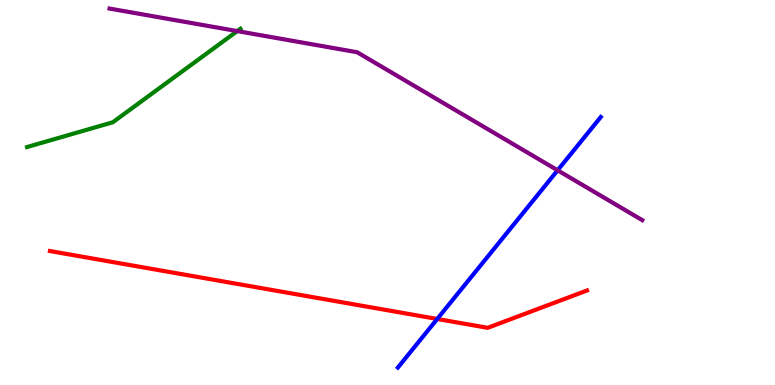[{'lines': ['blue', 'red'], 'intersections': [{'x': 5.64, 'y': 1.71}]}, {'lines': ['green', 'red'], 'intersections': []}, {'lines': ['purple', 'red'], 'intersections': []}, {'lines': ['blue', 'green'], 'intersections': []}, {'lines': ['blue', 'purple'], 'intersections': [{'x': 7.2, 'y': 5.58}]}, {'lines': ['green', 'purple'], 'intersections': [{'x': 3.06, 'y': 9.19}]}]